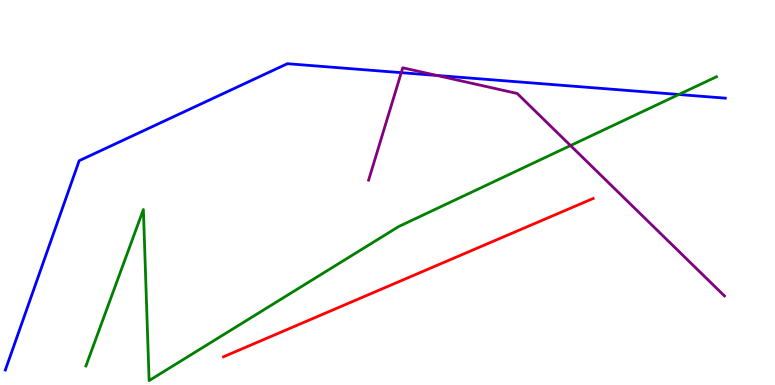[{'lines': ['blue', 'red'], 'intersections': []}, {'lines': ['green', 'red'], 'intersections': []}, {'lines': ['purple', 'red'], 'intersections': []}, {'lines': ['blue', 'green'], 'intersections': [{'x': 8.76, 'y': 7.55}]}, {'lines': ['blue', 'purple'], 'intersections': [{'x': 5.18, 'y': 8.11}, {'x': 5.64, 'y': 8.04}]}, {'lines': ['green', 'purple'], 'intersections': [{'x': 7.36, 'y': 6.22}]}]